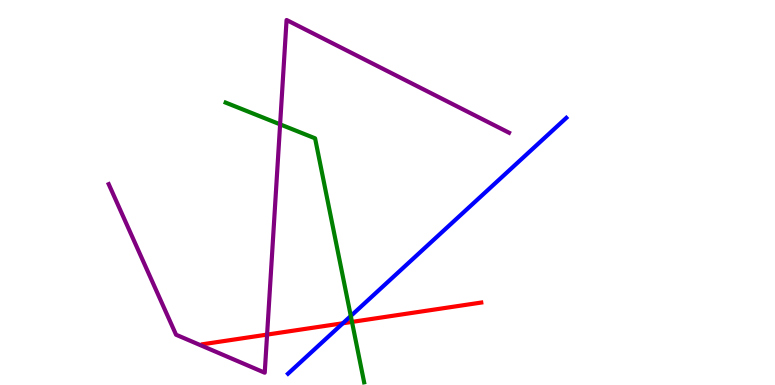[{'lines': ['blue', 'red'], 'intersections': [{'x': 4.42, 'y': 1.6}]}, {'lines': ['green', 'red'], 'intersections': [{'x': 4.54, 'y': 1.64}]}, {'lines': ['purple', 'red'], 'intersections': [{'x': 3.45, 'y': 1.31}]}, {'lines': ['blue', 'green'], 'intersections': [{'x': 4.53, 'y': 1.79}]}, {'lines': ['blue', 'purple'], 'intersections': []}, {'lines': ['green', 'purple'], 'intersections': [{'x': 3.61, 'y': 6.77}]}]